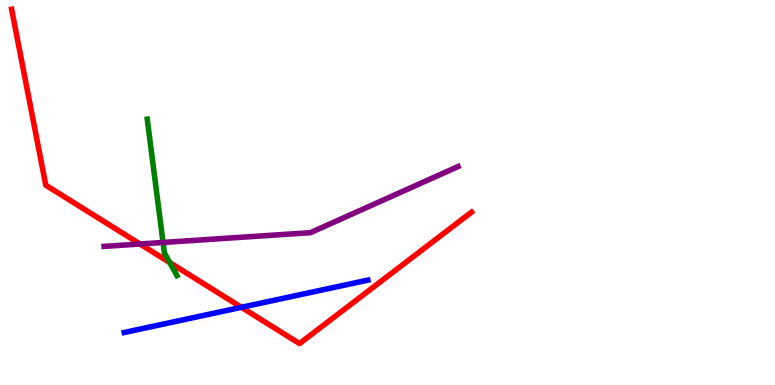[{'lines': ['blue', 'red'], 'intersections': [{'x': 3.12, 'y': 2.02}]}, {'lines': ['green', 'red'], 'intersections': [{'x': 2.19, 'y': 3.18}]}, {'lines': ['purple', 'red'], 'intersections': [{'x': 1.81, 'y': 3.66}]}, {'lines': ['blue', 'green'], 'intersections': []}, {'lines': ['blue', 'purple'], 'intersections': []}, {'lines': ['green', 'purple'], 'intersections': [{'x': 2.1, 'y': 3.7}]}]